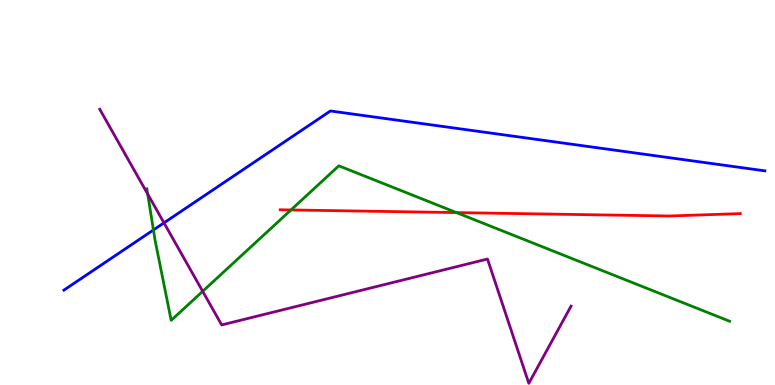[{'lines': ['blue', 'red'], 'intersections': []}, {'lines': ['green', 'red'], 'intersections': [{'x': 3.75, 'y': 4.55}, {'x': 5.89, 'y': 4.48}]}, {'lines': ['purple', 'red'], 'intersections': []}, {'lines': ['blue', 'green'], 'intersections': [{'x': 1.98, 'y': 4.03}]}, {'lines': ['blue', 'purple'], 'intersections': [{'x': 2.12, 'y': 4.21}]}, {'lines': ['green', 'purple'], 'intersections': [{'x': 1.91, 'y': 4.96}, {'x': 2.62, 'y': 2.43}]}]